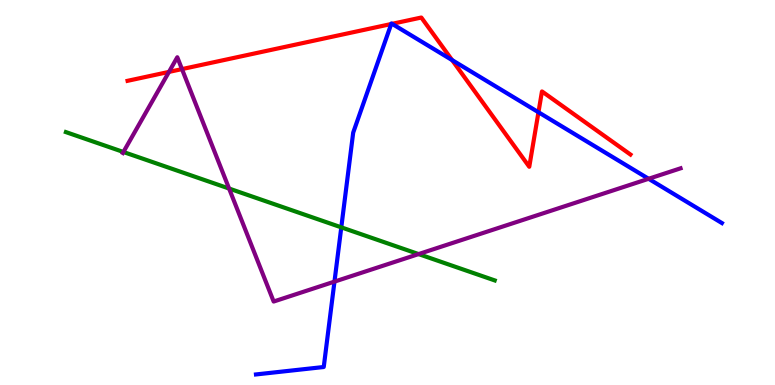[{'lines': ['blue', 'red'], 'intersections': [{'x': 5.05, 'y': 9.38}, {'x': 5.06, 'y': 9.38}, {'x': 5.83, 'y': 8.44}, {'x': 6.95, 'y': 7.08}]}, {'lines': ['green', 'red'], 'intersections': []}, {'lines': ['purple', 'red'], 'intersections': [{'x': 2.18, 'y': 8.13}, {'x': 2.35, 'y': 8.21}]}, {'lines': ['blue', 'green'], 'intersections': [{'x': 4.4, 'y': 4.09}]}, {'lines': ['blue', 'purple'], 'intersections': [{'x': 4.32, 'y': 2.69}, {'x': 8.37, 'y': 5.36}]}, {'lines': ['green', 'purple'], 'intersections': [{'x': 1.59, 'y': 6.05}, {'x': 2.96, 'y': 5.1}, {'x': 5.4, 'y': 3.4}]}]